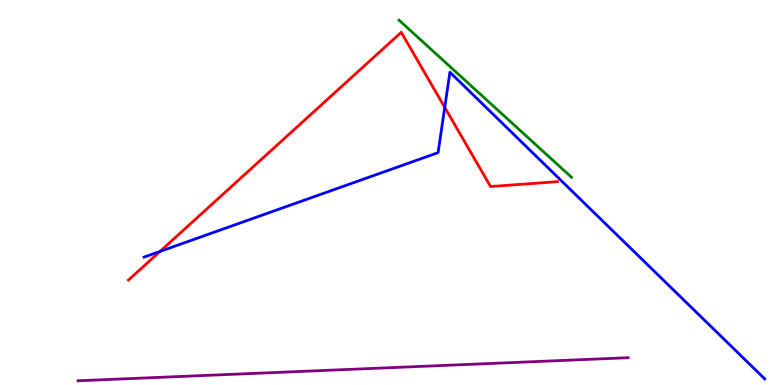[{'lines': ['blue', 'red'], 'intersections': [{'x': 2.06, 'y': 3.47}, {'x': 5.74, 'y': 7.21}]}, {'lines': ['green', 'red'], 'intersections': []}, {'lines': ['purple', 'red'], 'intersections': []}, {'lines': ['blue', 'green'], 'intersections': []}, {'lines': ['blue', 'purple'], 'intersections': []}, {'lines': ['green', 'purple'], 'intersections': []}]